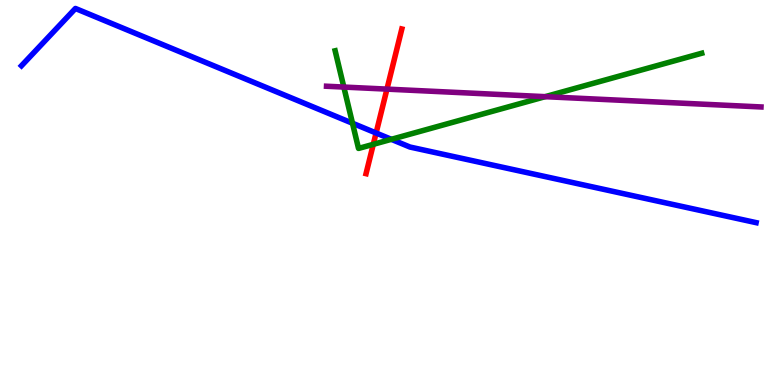[{'lines': ['blue', 'red'], 'intersections': [{'x': 4.85, 'y': 6.55}]}, {'lines': ['green', 'red'], 'intersections': [{'x': 4.82, 'y': 6.25}]}, {'lines': ['purple', 'red'], 'intersections': [{'x': 4.99, 'y': 7.69}]}, {'lines': ['blue', 'green'], 'intersections': [{'x': 4.55, 'y': 6.8}, {'x': 5.05, 'y': 6.38}]}, {'lines': ['blue', 'purple'], 'intersections': []}, {'lines': ['green', 'purple'], 'intersections': [{'x': 4.44, 'y': 7.74}, {'x': 7.03, 'y': 7.49}]}]